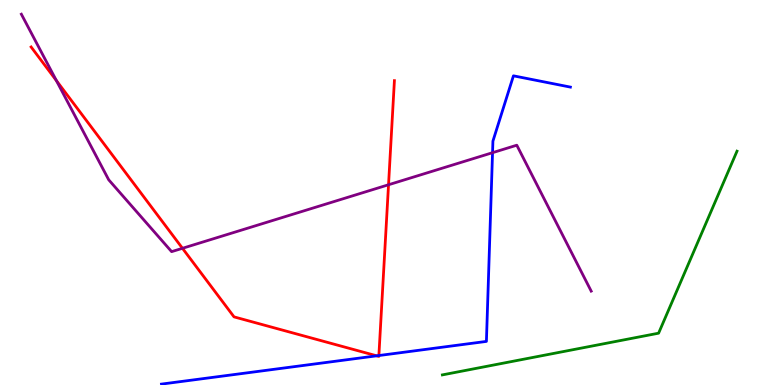[{'lines': ['blue', 'red'], 'intersections': [{'x': 4.86, 'y': 0.758}, {'x': 4.89, 'y': 0.765}]}, {'lines': ['green', 'red'], 'intersections': []}, {'lines': ['purple', 'red'], 'intersections': [{'x': 0.727, 'y': 7.91}, {'x': 2.35, 'y': 3.55}, {'x': 5.01, 'y': 5.2}]}, {'lines': ['blue', 'green'], 'intersections': []}, {'lines': ['blue', 'purple'], 'intersections': [{'x': 6.36, 'y': 6.03}]}, {'lines': ['green', 'purple'], 'intersections': []}]